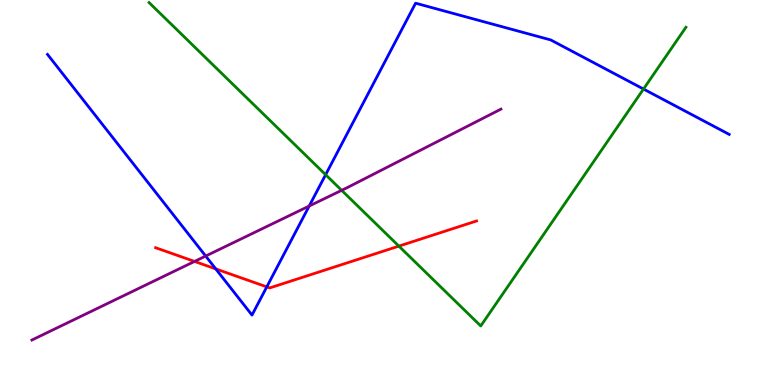[{'lines': ['blue', 'red'], 'intersections': [{'x': 2.78, 'y': 3.02}, {'x': 3.44, 'y': 2.55}]}, {'lines': ['green', 'red'], 'intersections': [{'x': 5.15, 'y': 3.61}]}, {'lines': ['purple', 'red'], 'intersections': [{'x': 2.51, 'y': 3.21}]}, {'lines': ['blue', 'green'], 'intersections': [{'x': 4.2, 'y': 5.46}, {'x': 8.3, 'y': 7.69}]}, {'lines': ['blue', 'purple'], 'intersections': [{'x': 2.65, 'y': 3.35}, {'x': 3.99, 'y': 4.65}]}, {'lines': ['green', 'purple'], 'intersections': [{'x': 4.41, 'y': 5.06}]}]